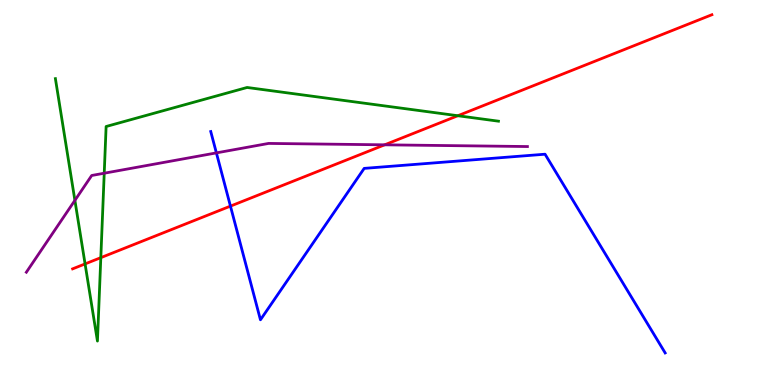[{'lines': ['blue', 'red'], 'intersections': [{'x': 2.97, 'y': 4.65}]}, {'lines': ['green', 'red'], 'intersections': [{'x': 1.1, 'y': 3.15}, {'x': 1.3, 'y': 3.31}, {'x': 5.91, 'y': 6.99}]}, {'lines': ['purple', 'red'], 'intersections': [{'x': 4.96, 'y': 6.24}]}, {'lines': ['blue', 'green'], 'intersections': []}, {'lines': ['blue', 'purple'], 'intersections': [{'x': 2.79, 'y': 6.03}]}, {'lines': ['green', 'purple'], 'intersections': [{'x': 0.966, 'y': 4.8}, {'x': 1.34, 'y': 5.5}]}]